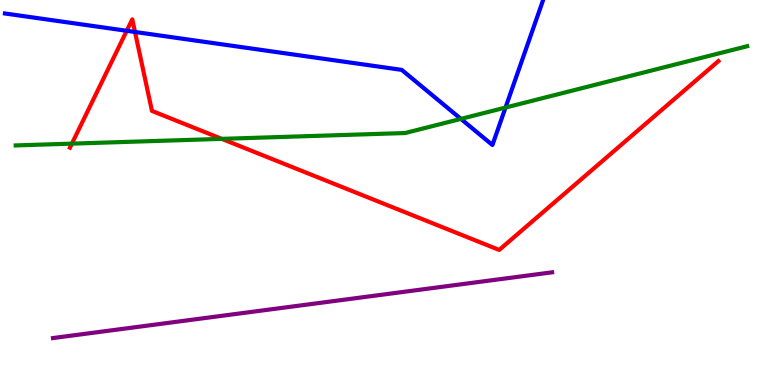[{'lines': ['blue', 'red'], 'intersections': [{'x': 1.64, 'y': 9.2}, {'x': 1.74, 'y': 9.17}]}, {'lines': ['green', 'red'], 'intersections': [{'x': 0.928, 'y': 6.27}, {'x': 2.86, 'y': 6.39}]}, {'lines': ['purple', 'red'], 'intersections': []}, {'lines': ['blue', 'green'], 'intersections': [{'x': 5.95, 'y': 6.91}, {'x': 6.52, 'y': 7.21}]}, {'lines': ['blue', 'purple'], 'intersections': []}, {'lines': ['green', 'purple'], 'intersections': []}]